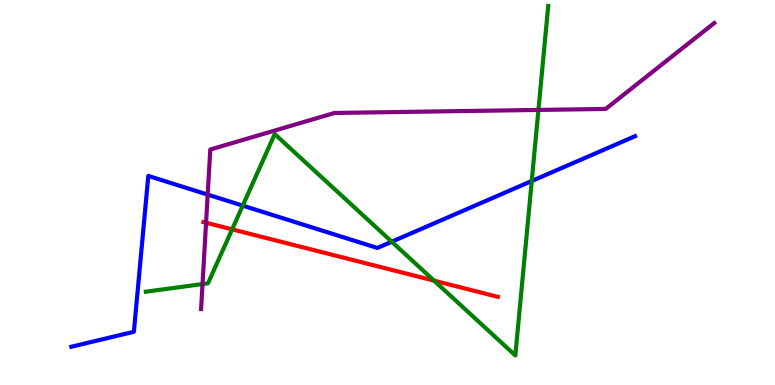[{'lines': ['blue', 'red'], 'intersections': []}, {'lines': ['green', 'red'], 'intersections': [{'x': 3.0, 'y': 4.04}, {'x': 5.6, 'y': 2.71}]}, {'lines': ['purple', 'red'], 'intersections': [{'x': 2.66, 'y': 4.21}]}, {'lines': ['blue', 'green'], 'intersections': [{'x': 3.13, 'y': 4.66}, {'x': 5.05, 'y': 3.72}, {'x': 6.86, 'y': 5.3}]}, {'lines': ['blue', 'purple'], 'intersections': [{'x': 2.68, 'y': 4.95}]}, {'lines': ['green', 'purple'], 'intersections': [{'x': 2.61, 'y': 2.62}, {'x': 6.95, 'y': 7.14}]}]